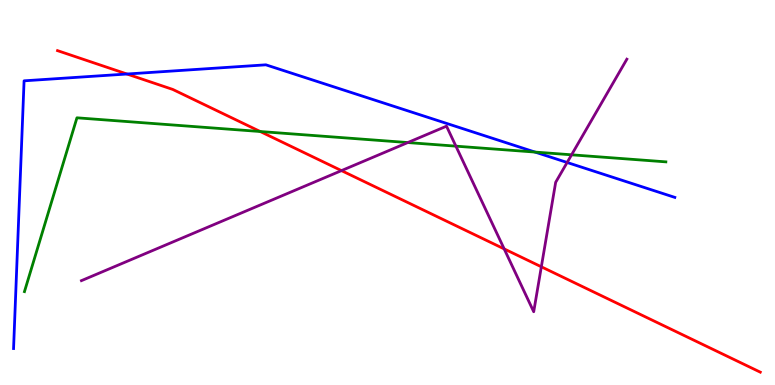[{'lines': ['blue', 'red'], 'intersections': [{'x': 1.64, 'y': 8.08}]}, {'lines': ['green', 'red'], 'intersections': [{'x': 3.36, 'y': 6.58}]}, {'lines': ['purple', 'red'], 'intersections': [{'x': 4.41, 'y': 5.57}, {'x': 6.51, 'y': 3.53}, {'x': 6.98, 'y': 3.07}]}, {'lines': ['blue', 'green'], 'intersections': [{'x': 6.9, 'y': 6.05}]}, {'lines': ['blue', 'purple'], 'intersections': [{'x': 7.32, 'y': 5.78}]}, {'lines': ['green', 'purple'], 'intersections': [{'x': 5.26, 'y': 6.3}, {'x': 5.88, 'y': 6.2}, {'x': 7.38, 'y': 5.98}]}]